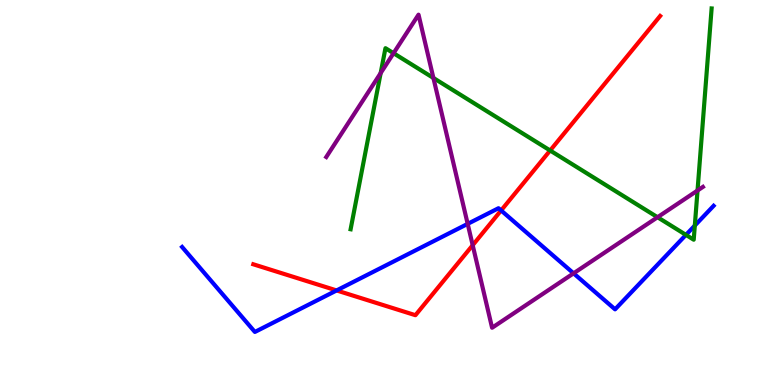[{'lines': ['blue', 'red'], 'intersections': [{'x': 4.34, 'y': 2.46}, {'x': 6.47, 'y': 4.53}]}, {'lines': ['green', 'red'], 'intersections': [{'x': 7.1, 'y': 6.09}]}, {'lines': ['purple', 'red'], 'intersections': [{'x': 6.1, 'y': 3.63}]}, {'lines': ['blue', 'green'], 'intersections': [{'x': 8.85, 'y': 3.9}, {'x': 8.97, 'y': 4.14}]}, {'lines': ['blue', 'purple'], 'intersections': [{'x': 6.03, 'y': 4.19}, {'x': 7.4, 'y': 2.9}]}, {'lines': ['green', 'purple'], 'intersections': [{'x': 4.91, 'y': 8.1}, {'x': 5.08, 'y': 8.62}, {'x': 5.59, 'y': 7.97}, {'x': 8.48, 'y': 4.36}, {'x': 9.0, 'y': 5.05}]}]